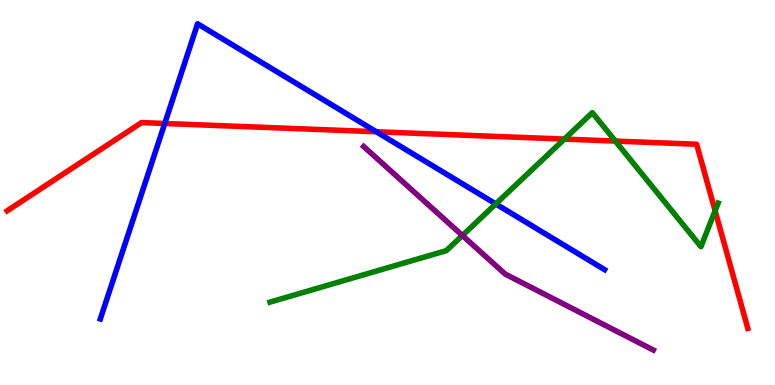[{'lines': ['blue', 'red'], 'intersections': [{'x': 2.13, 'y': 6.79}, {'x': 4.86, 'y': 6.58}]}, {'lines': ['green', 'red'], 'intersections': [{'x': 7.28, 'y': 6.39}, {'x': 7.94, 'y': 6.34}, {'x': 9.23, 'y': 4.53}]}, {'lines': ['purple', 'red'], 'intersections': []}, {'lines': ['blue', 'green'], 'intersections': [{'x': 6.4, 'y': 4.7}]}, {'lines': ['blue', 'purple'], 'intersections': []}, {'lines': ['green', 'purple'], 'intersections': [{'x': 5.97, 'y': 3.88}]}]